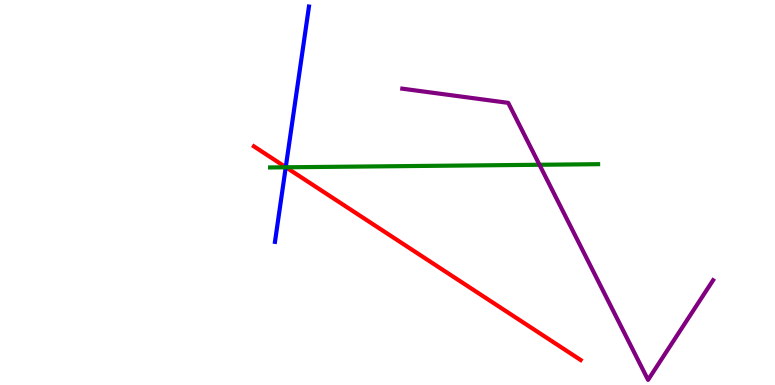[{'lines': ['blue', 'red'], 'intersections': [{'x': 3.69, 'y': 5.66}]}, {'lines': ['green', 'red'], 'intersections': [{'x': 3.69, 'y': 5.65}]}, {'lines': ['purple', 'red'], 'intersections': []}, {'lines': ['blue', 'green'], 'intersections': [{'x': 3.69, 'y': 5.65}]}, {'lines': ['blue', 'purple'], 'intersections': []}, {'lines': ['green', 'purple'], 'intersections': [{'x': 6.96, 'y': 5.72}]}]